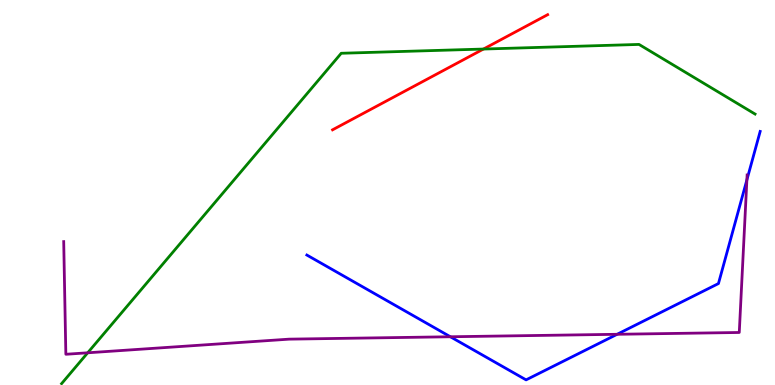[{'lines': ['blue', 'red'], 'intersections': []}, {'lines': ['green', 'red'], 'intersections': [{'x': 6.24, 'y': 8.73}]}, {'lines': ['purple', 'red'], 'intersections': []}, {'lines': ['blue', 'green'], 'intersections': []}, {'lines': ['blue', 'purple'], 'intersections': [{'x': 5.81, 'y': 1.25}, {'x': 7.96, 'y': 1.32}, {'x': 9.64, 'y': 5.33}]}, {'lines': ['green', 'purple'], 'intersections': [{'x': 1.13, 'y': 0.837}]}]